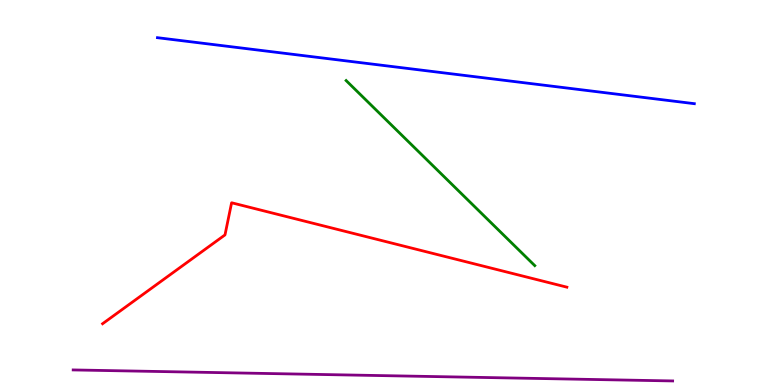[{'lines': ['blue', 'red'], 'intersections': []}, {'lines': ['green', 'red'], 'intersections': []}, {'lines': ['purple', 'red'], 'intersections': []}, {'lines': ['blue', 'green'], 'intersections': []}, {'lines': ['blue', 'purple'], 'intersections': []}, {'lines': ['green', 'purple'], 'intersections': []}]